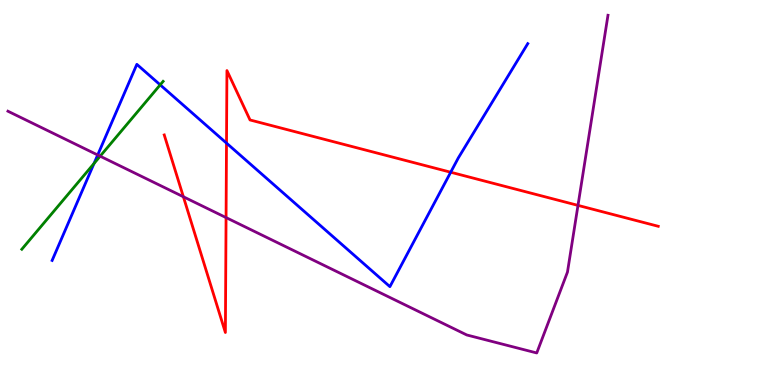[{'lines': ['blue', 'red'], 'intersections': [{'x': 2.92, 'y': 6.28}, {'x': 5.82, 'y': 5.53}]}, {'lines': ['green', 'red'], 'intersections': []}, {'lines': ['purple', 'red'], 'intersections': [{'x': 2.37, 'y': 4.89}, {'x': 2.92, 'y': 4.35}, {'x': 7.46, 'y': 4.67}]}, {'lines': ['blue', 'green'], 'intersections': [{'x': 1.21, 'y': 5.75}, {'x': 2.07, 'y': 7.8}]}, {'lines': ['blue', 'purple'], 'intersections': [{'x': 1.26, 'y': 5.97}]}, {'lines': ['green', 'purple'], 'intersections': [{'x': 1.29, 'y': 5.94}]}]